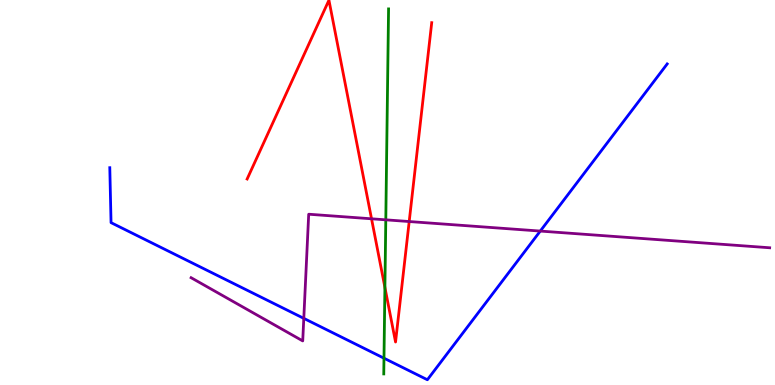[{'lines': ['blue', 'red'], 'intersections': []}, {'lines': ['green', 'red'], 'intersections': [{'x': 4.97, 'y': 2.53}]}, {'lines': ['purple', 'red'], 'intersections': [{'x': 4.79, 'y': 4.32}, {'x': 5.28, 'y': 4.25}]}, {'lines': ['blue', 'green'], 'intersections': [{'x': 4.95, 'y': 0.696}]}, {'lines': ['blue', 'purple'], 'intersections': [{'x': 3.92, 'y': 1.73}, {'x': 6.97, 'y': 4.0}]}, {'lines': ['green', 'purple'], 'intersections': [{'x': 4.98, 'y': 4.29}]}]